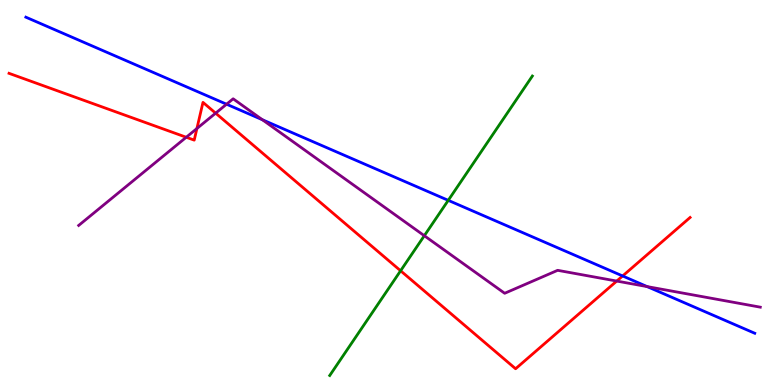[{'lines': ['blue', 'red'], 'intersections': [{'x': 8.03, 'y': 2.83}]}, {'lines': ['green', 'red'], 'intersections': [{'x': 5.17, 'y': 2.97}]}, {'lines': ['purple', 'red'], 'intersections': [{'x': 2.4, 'y': 6.43}, {'x': 2.54, 'y': 6.66}, {'x': 2.78, 'y': 7.06}, {'x': 7.96, 'y': 2.7}]}, {'lines': ['blue', 'green'], 'intersections': [{'x': 5.78, 'y': 4.8}]}, {'lines': ['blue', 'purple'], 'intersections': [{'x': 2.92, 'y': 7.29}, {'x': 3.39, 'y': 6.89}, {'x': 8.35, 'y': 2.56}]}, {'lines': ['green', 'purple'], 'intersections': [{'x': 5.48, 'y': 3.88}]}]